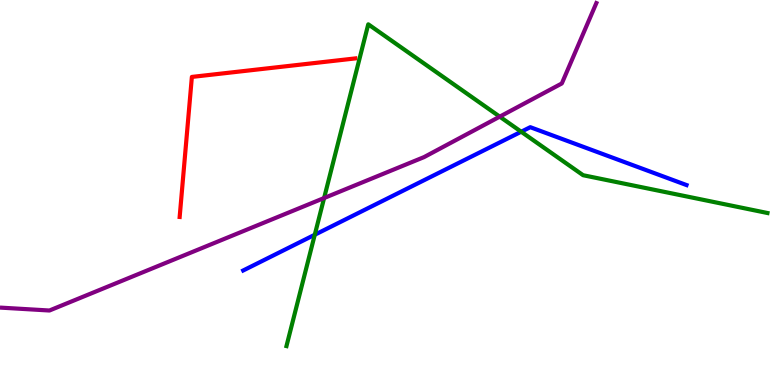[{'lines': ['blue', 'red'], 'intersections': []}, {'lines': ['green', 'red'], 'intersections': []}, {'lines': ['purple', 'red'], 'intersections': []}, {'lines': ['blue', 'green'], 'intersections': [{'x': 4.06, 'y': 3.9}, {'x': 6.73, 'y': 6.58}]}, {'lines': ['blue', 'purple'], 'intersections': []}, {'lines': ['green', 'purple'], 'intersections': [{'x': 4.18, 'y': 4.86}, {'x': 6.45, 'y': 6.97}]}]